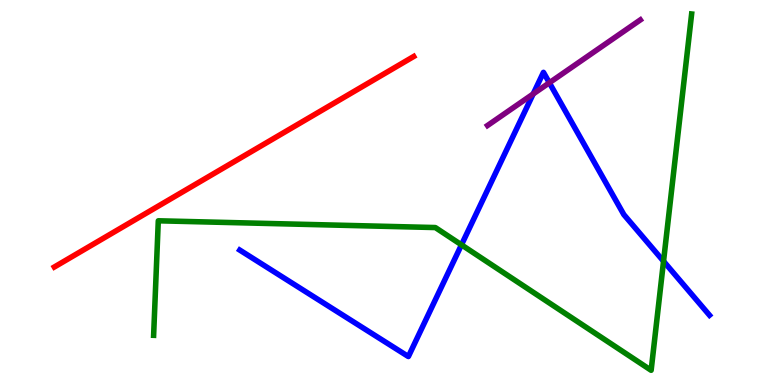[{'lines': ['blue', 'red'], 'intersections': []}, {'lines': ['green', 'red'], 'intersections': []}, {'lines': ['purple', 'red'], 'intersections': []}, {'lines': ['blue', 'green'], 'intersections': [{'x': 5.95, 'y': 3.64}, {'x': 8.56, 'y': 3.21}]}, {'lines': ['blue', 'purple'], 'intersections': [{'x': 6.88, 'y': 7.56}, {'x': 7.09, 'y': 7.85}]}, {'lines': ['green', 'purple'], 'intersections': []}]